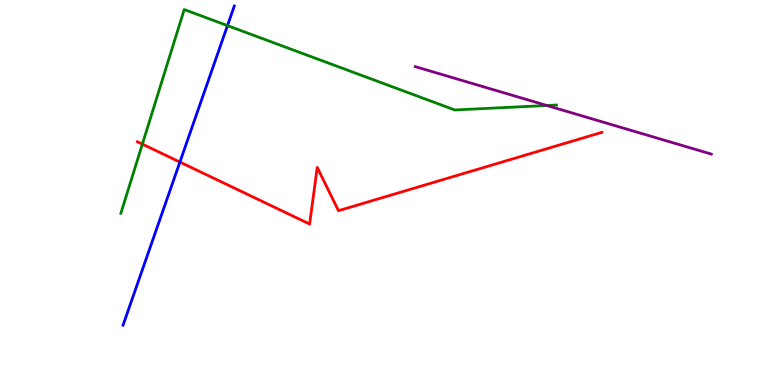[{'lines': ['blue', 'red'], 'intersections': [{'x': 2.32, 'y': 5.79}]}, {'lines': ['green', 'red'], 'intersections': [{'x': 1.84, 'y': 6.26}]}, {'lines': ['purple', 'red'], 'intersections': []}, {'lines': ['blue', 'green'], 'intersections': [{'x': 2.94, 'y': 9.33}]}, {'lines': ['blue', 'purple'], 'intersections': []}, {'lines': ['green', 'purple'], 'intersections': [{'x': 7.06, 'y': 7.26}]}]